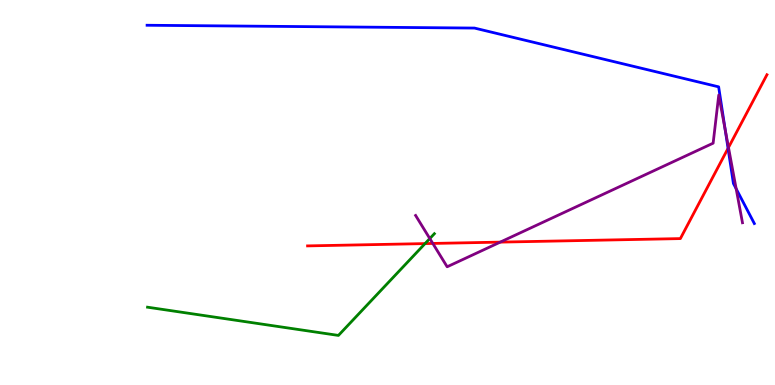[{'lines': ['blue', 'red'], 'intersections': [{'x': 9.39, 'y': 6.15}]}, {'lines': ['green', 'red'], 'intersections': [{'x': 5.48, 'y': 3.67}]}, {'lines': ['purple', 'red'], 'intersections': [{'x': 5.58, 'y': 3.68}, {'x': 6.45, 'y': 3.71}, {'x': 9.4, 'y': 6.17}]}, {'lines': ['blue', 'green'], 'intersections': []}, {'lines': ['blue', 'purple'], 'intersections': [{'x': 9.36, 'y': 6.63}, {'x': 9.5, 'y': 5.1}]}, {'lines': ['green', 'purple'], 'intersections': [{'x': 5.55, 'y': 3.8}]}]